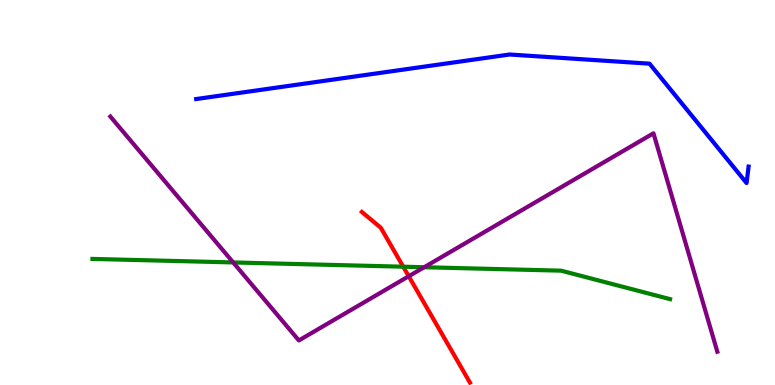[{'lines': ['blue', 'red'], 'intersections': []}, {'lines': ['green', 'red'], 'intersections': [{'x': 5.2, 'y': 3.07}]}, {'lines': ['purple', 'red'], 'intersections': [{'x': 5.27, 'y': 2.82}]}, {'lines': ['blue', 'green'], 'intersections': []}, {'lines': ['blue', 'purple'], 'intersections': []}, {'lines': ['green', 'purple'], 'intersections': [{'x': 3.01, 'y': 3.18}, {'x': 5.47, 'y': 3.06}]}]